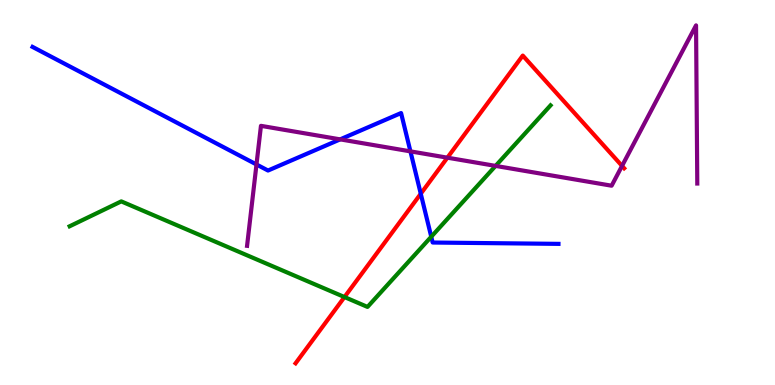[{'lines': ['blue', 'red'], 'intersections': [{'x': 5.43, 'y': 4.97}]}, {'lines': ['green', 'red'], 'intersections': [{'x': 4.44, 'y': 2.28}]}, {'lines': ['purple', 'red'], 'intersections': [{'x': 5.77, 'y': 5.9}, {'x': 8.03, 'y': 5.69}]}, {'lines': ['blue', 'green'], 'intersections': [{'x': 5.56, 'y': 3.85}]}, {'lines': ['blue', 'purple'], 'intersections': [{'x': 3.31, 'y': 5.73}, {'x': 4.39, 'y': 6.38}, {'x': 5.3, 'y': 6.07}]}, {'lines': ['green', 'purple'], 'intersections': [{'x': 6.39, 'y': 5.69}]}]